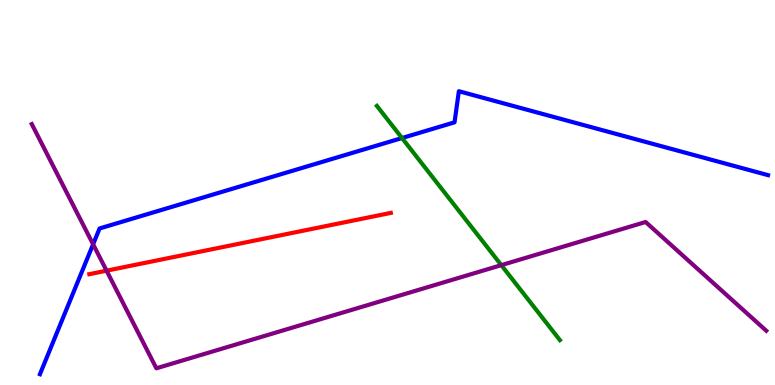[{'lines': ['blue', 'red'], 'intersections': []}, {'lines': ['green', 'red'], 'intersections': []}, {'lines': ['purple', 'red'], 'intersections': [{'x': 1.38, 'y': 2.97}]}, {'lines': ['blue', 'green'], 'intersections': [{'x': 5.19, 'y': 6.41}]}, {'lines': ['blue', 'purple'], 'intersections': [{'x': 1.2, 'y': 3.65}]}, {'lines': ['green', 'purple'], 'intersections': [{'x': 6.47, 'y': 3.11}]}]